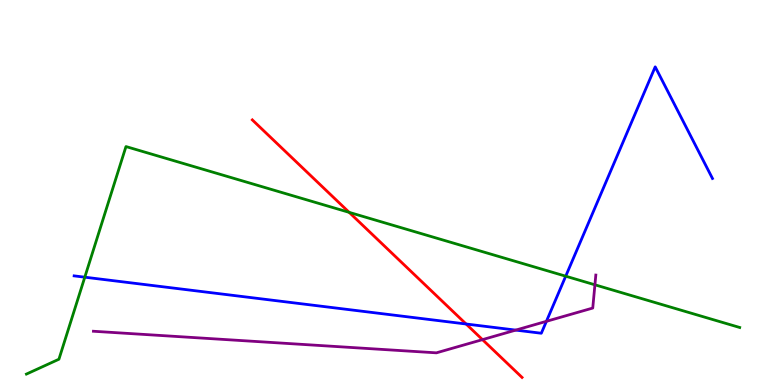[{'lines': ['blue', 'red'], 'intersections': [{'x': 6.01, 'y': 1.58}]}, {'lines': ['green', 'red'], 'intersections': [{'x': 4.51, 'y': 4.48}]}, {'lines': ['purple', 'red'], 'intersections': [{'x': 6.23, 'y': 1.18}]}, {'lines': ['blue', 'green'], 'intersections': [{'x': 1.09, 'y': 2.8}, {'x': 7.3, 'y': 2.83}]}, {'lines': ['blue', 'purple'], 'intersections': [{'x': 6.65, 'y': 1.43}, {'x': 7.05, 'y': 1.65}]}, {'lines': ['green', 'purple'], 'intersections': [{'x': 7.68, 'y': 2.6}]}]